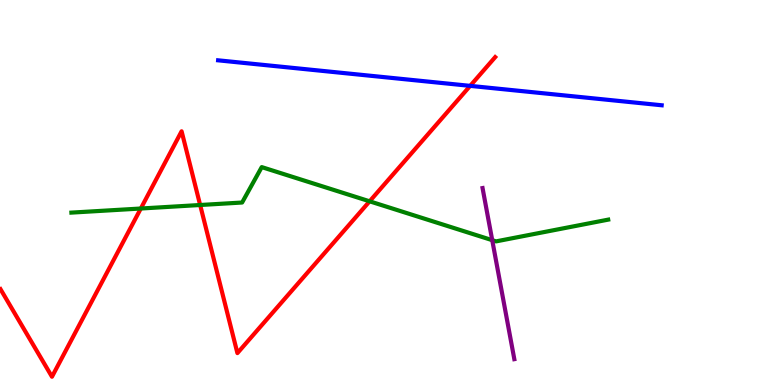[{'lines': ['blue', 'red'], 'intersections': [{'x': 6.07, 'y': 7.77}]}, {'lines': ['green', 'red'], 'intersections': [{'x': 1.82, 'y': 4.58}, {'x': 2.58, 'y': 4.68}, {'x': 4.77, 'y': 4.77}]}, {'lines': ['purple', 'red'], 'intersections': []}, {'lines': ['blue', 'green'], 'intersections': []}, {'lines': ['blue', 'purple'], 'intersections': []}, {'lines': ['green', 'purple'], 'intersections': [{'x': 6.35, 'y': 3.76}]}]